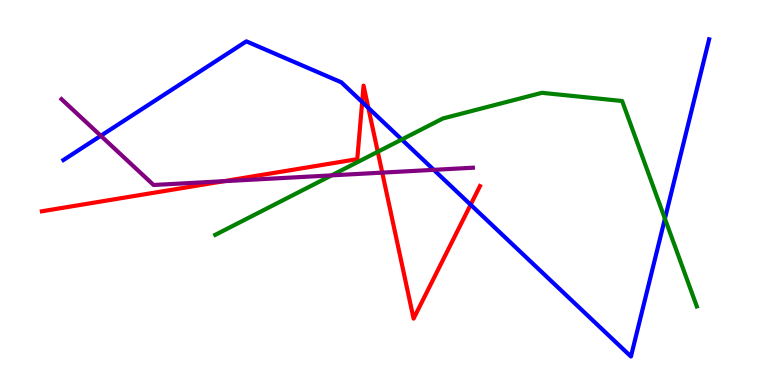[{'lines': ['blue', 'red'], 'intersections': [{'x': 4.67, 'y': 7.35}, {'x': 4.75, 'y': 7.2}, {'x': 6.07, 'y': 4.68}]}, {'lines': ['green', 'red'], 'intersections': [{'x': 4.87, 'y': 6.06}]}, {'lines': ['purple', 'red'], 'intersections': [{'x': 2.89, 'y': 5.29}, {'x': 4.93, 'y': 5.52}]}, {'lines': ['blue', 'green'], 'intersections': [{'x': 5.18, 'y': 6.38}, {'x': 8.58, 'y': 4.32}]}, {'lines': ['blue', 'purple'], 'intersections': [{'x': 1.3, 'y': 6.47}, {'x': 5.6, 'y': 5.59}]}, {'lines': ['green', 'purple'], 'intersections': [{'x': 4.28, 'y': 5.44}]}]